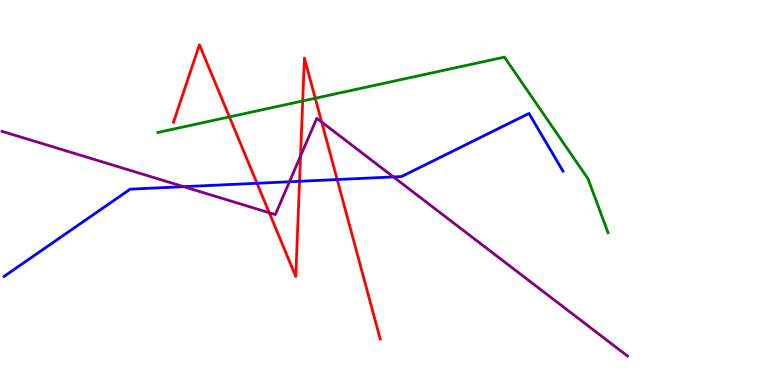[{'lines': ['blue', 'red'], 'intersections': [{'x': 3.32, 'y': 5.24}, {'x': 3.86, 'y': 5.29}, {'x': 4.35, 'y': 5.34}]}, {'lines': ['green', 'red'], 'intersections': [{'x': 2.96, 'y': 6.96}, {'x': 3.91, 'y': 7.38}, {'x': 4.07, 'y': 7.45}]}, {'lines': ['purple', 'red'], 'intersections': [{'x': 3.47, 'y': 4.47}, {'x': 3.88, 'y': 5.95}, {'x': 4.15, 'y': 6.83}]}, {'lines': ['blue', 'green'], 'intersections': []}, {'lines': ['blue', 'purple'], 'intersections': [{'x': 2.37, 'y': 5.15}, {'x': 3.74, 'y': 5.28}, {'x': 5.08, 'y': 5.4}]}, {'lines': ['green', 'purple'], 'intersections': []}]